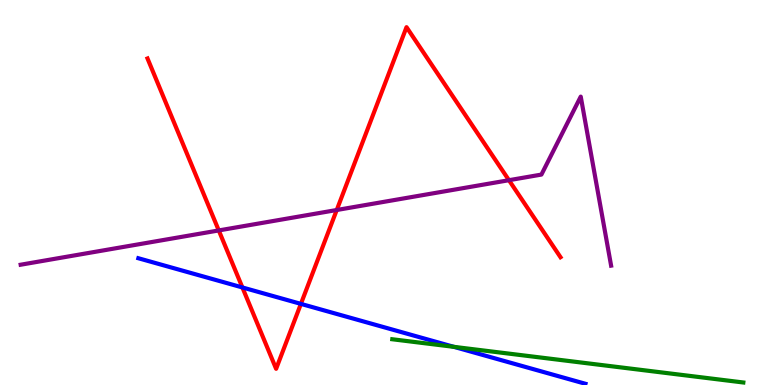[{'lines': ['blue', 'red'], 'intersections': [{'x': 3.13, 'y': 2.53}, {'x': 3.88, 'y': 2.11}]}, {'lines': ['green', 'red'], 'intersections': []}, {'lines': ['purple', 'red'], 'intersections': [{'x': 2.82, 'y': 4.01}, {'x': 4.34, 'y': 4.55}, {'x': 6.57, 'y': 5.32}]}, {'lines': ['blue', 'green'], 'intersections': [{'x': 5.86, 'y': 0.991}]}, {'lines': ['blue', 'purple'], 'intersections': []}, {'lines': ['green', 'purple'], 'intersections': []}]